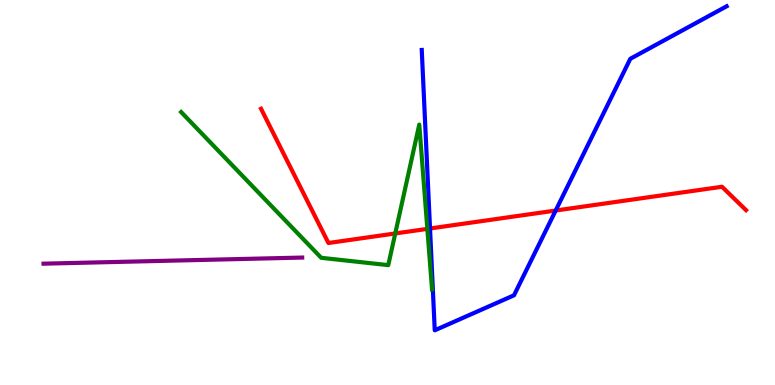[{'lines': ['blue', 'red'], 'intersections': [{'x': 5.55, 'y': 4.07}, {'x': 7.17, 'y': 4.53}]}, {'lines': ['green', 'red'], 'intersections': [{'x': 5.1, 'y': 3.94}, {'x': 5.51, 'y': 4.06}]}, {'lines': ['purple', 'red'], 'intersections': []}, {'lines': ['blue', 'green'], 'intersections': []}, {'lines': ['blue', 'purple'], 'intersections': []}, {'lines': ['green', 'purple'], 'intersections': []}]